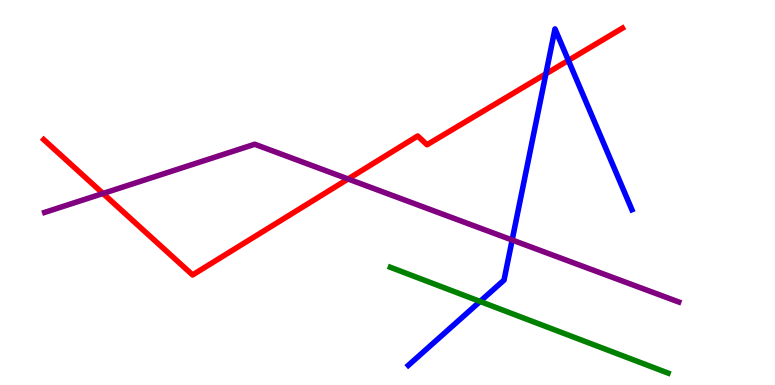[{'lines': ['blue', 'red'], 'intersections': [{'x': 7.04, 'y': 8.08}, {'x': 7.33, 'y': 8.43}]}, {'lines': ['green', 'red'], 'intersections': []}, {'lines': ['purple', 'red'], 'intersections': [{'x': 1.33, 'y': 4.97}, {'x': 4.49, 'y': 5.35}]}, {'lines': ['blue', 'green'], 'intersections': [{'x': 6.19, 'y': 2.17}]}, {'lines': ['blue', 'purple'], 'intersections': [{'x': 6.61, 'y': 3.77}]}, {'lines': ['green', 'purple'], 'intersections': []}]